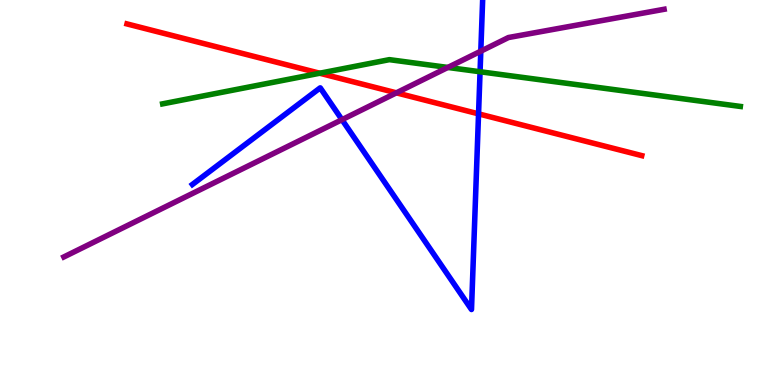[{'lines': ['blue', 'red'], 'intersections': [{'x': 6.17, 'y': 7.04}]}, {'lines': ['green', 'red'], 'intersections': [{'x': 4.13, 'y': 8.1}]}, {'lines': ['purple', 'red'], 'intersections': [{'x': 5.11, 'y': 7.59}]}, {'lines': ['blue', 'green'], 'intersections': [{'x': 6.19, 'y': 8.14}]}, {'lines': ['blue', 'purple'], 'intersections': [{'x': 4.41, 'y': 6.89}, {'x': 6.2, 'y': 8.67}]}, {'lines': ['green', 'purple'], 'intersections': [{'x': 5.78, 'y': 8.25}]}]